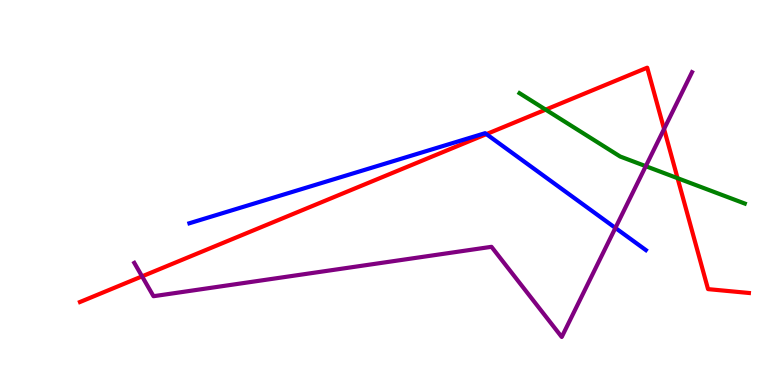[{'lines': ['blue', 'red'], 'intersections': [{'x': 6.28, 'y': 6.52}]}, {'lines': ['green', 'red'], 'intersections': [{'x': 7.04, 'y': 7.15}, {'x': 8.74, 'y': 5.37}]}, {'lines': ['purple', 'red'], 'intersections': [{'x': 1.83, 'y': 2.82}, {'x': 8.57, 'y': 6.65}]}, {'lines': ['blue', 'green'], 'intersections': []}, {'lines': ['blue', 'purple'], 'intersections': [{'x': 7.94, 'y': 4.08}]}, {'lines': ['green', 'purple'], 'intersections': [{'x': 8.33, 'y': 5.68}]}]